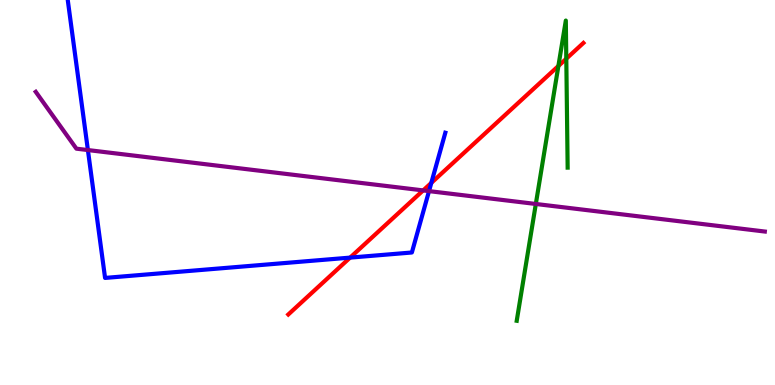[{'lines': ['blue', 'red'], 'intersections': [{'x': 4.52, 'y': 3.31}, {'x': 5.57, 'y': 5.25}]}, {'lines': ['green', 'red'], 'intersections': [{'x': 7.2, 'y': 8.29}, {'x': 7.31, 'y': 8.47}]}, {'lines': ['purple', 'red'], 'intersections': [{'x': 5.46, 'y': 5.05}]}, {'lines': ['blue', 'green'], 'intersections': []}, {'lines': ['blue', 'purple'], 'intersections': [{'x': 1.13, 'y': 6.1}, {'x': 5.54, 'y': 5.04}]}, {'lines': ['green', 'purple'], 'intersections': [{'x': 6.91, 'y': 4.7}]}]